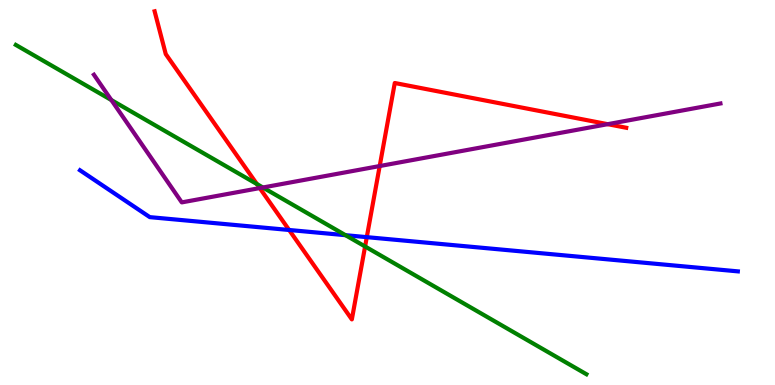[{'lines': ['blue', 'red'], 'intersections': [{'x': 3.73, 'y': 4.03}, {'x': 4.73, 'y': 3.84}]}, {'lines': ['green', 'red'], 'intersections': [{'x': 3.32, 'y': 5.22}, {'x': 4.71, 'y': 3.6}]}, {'lines': ['purple', 'red'], 'intersections': [{'x': 3.35, 'y': 5.12}, {'x': 4.9, 'y': 5.69}, {'x': 7.84, 'y': 6.77}]}, {'lines': ['blue', 'green'], 'intersections': [{'x': 4.46, 'y': 3.89}]}, {'lines': ['blue', 'purple'], 'intersections': []}, {'lines': ['green', 'purple'], 'intersections': [{'x': 1.44, 'y': 7.4}, {'x': 3.39, 'y': 5.13}]}]